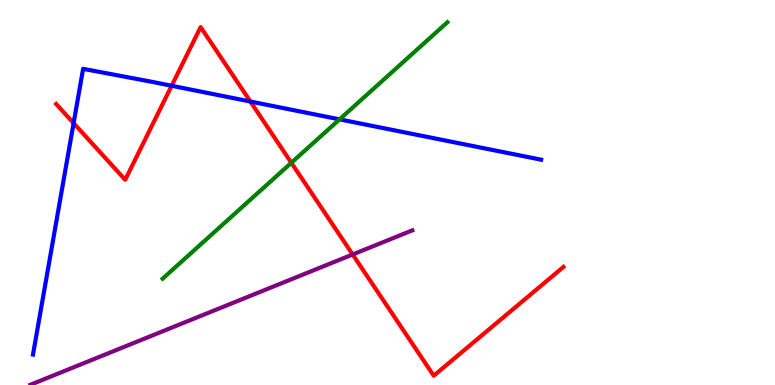[{'lines': ['blue', 'red'], 'intersections': [{'x': 0.95, 'y': 6.8}, {'x': 2.21, 'y': 7.77}, {'x': 3.23, 'y': 7.36}]}, {'lines': ['green', 'red'], 'intersections': [{'x': 3.76, 'y': 5.77}]}, {'lines': ['purple', 'red'], 'intersections': [{'x': 4.55, 'y': 3.39}]}, {'lines': ['blue', 'green'], 'intersections': [{'x': 4.38, 'y': 6.9}]}, {'lines': ['blue', 'purple'], 'intersections': []}, {'lines': ['green', 'purple'], 'intersections': []}]